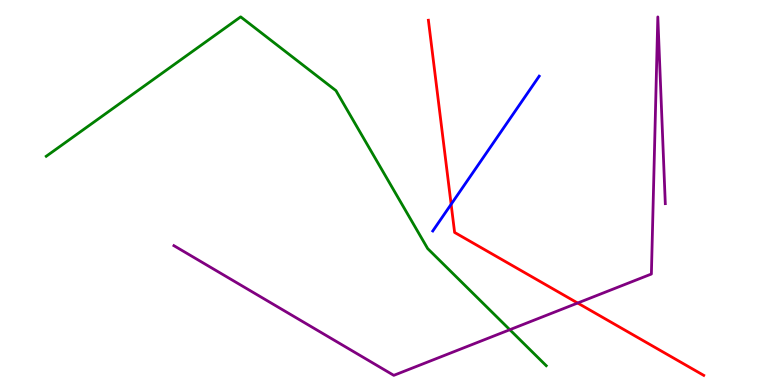[{'lines': ['blue', 'red'], 'intersections': [{'x': 5.82, 'y': 4.69}]}, {'lines': ['green', 'red'], 'intersections': []}, {'lines': ['purple', 'red'], 'intersections': [{'x': 7.45, 'y': 2.13}]}, {'lines': ['blue', 'green'], 'intersections': []}, {'lines': ['blue', 'purple'], 'intersections': []}, {'lines': ['green', 'purple'], 'intersections': [{'x': 6.58, 'y': 1.44}]}]